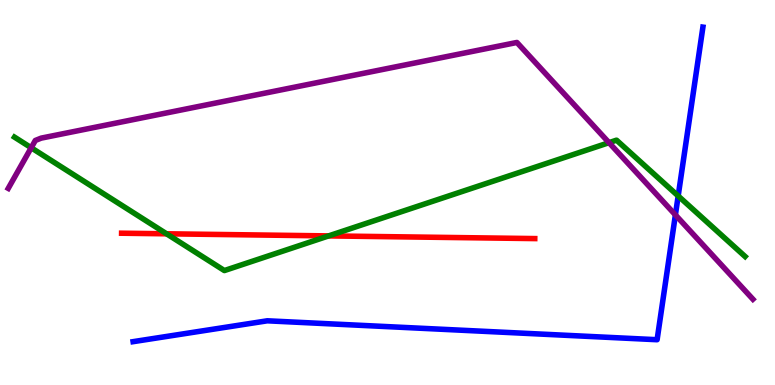[{'lines': ['blue', 'red'], 'intersections': []}, {'lines': ['green', 'red'], 'intersections': [{'x': 2.15, 'y': 3.93}, {'x': 4.24, 'y': 3.87}]}, {'lines': ['purple', 'red'], 'intersections': []}, {'lines': ['blue', 'green'], 'intersections': [{'x': 8.75, 'y': 4.91}]}, {'lines': ['blue', 'purple'], 'intersections': [{'x': 8.71, 'y': 4.42}]}, {'lines': ['green', 'purple'], 'intersections': [{'x': 0.403, 'y': 6.16}, {'x': 7.86, 'y': 6.29}]}]